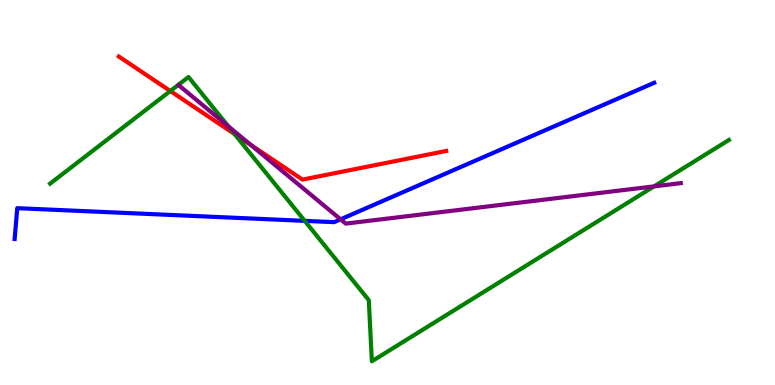[{'lines': ['blue', 'red'], 'intersections': []}, {'lines': ['green', 'red'], 'intersections': [{'x': 2.2, 'y': 7.64}, {'x': 3.03, 'y': 6.52}]}, {'lines': ['purple', 'red'], 'intersections': [{'x': 3.24, 'y': 6.24}]}, {'lines': ['blue', 'green'], 'intersections': [{'x': 3.93, 'y': 4.26}]}, {'lines': ['blue', 'purple'], 'intersections': [{'x': 4.39, 'y': 4.3}]}, {'lines': ['green', 'purple'], 'intersections': [{'x': 2.95, 'y': 6.72}, {'x': 8.44, 'y': 5.16}]}]